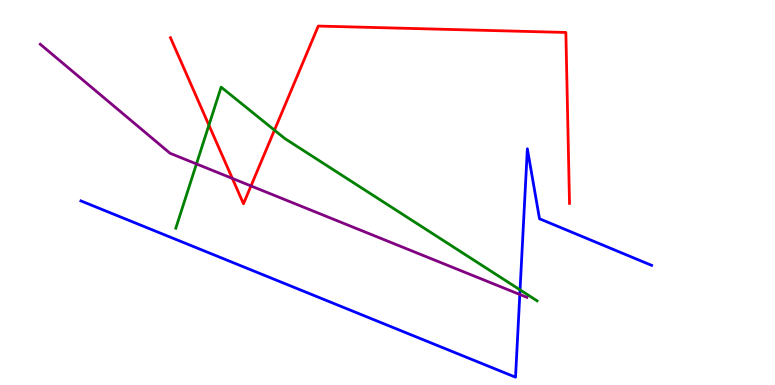[{'lines': ['blue', 'red'], 'intersections': []}, {'lines': ['green', 'red'], 'intersections': [{'x': 2.7, 'y': 6.75}, {'x': 3.54, 'y': 6.62}]}, {'lines': ['purple', 'red'], 'intersections': [{'x': 3.0, 'y': 5.37}, {'x': 3.24, 'y': 5.17}]}, {'lines': ['blue', 'green'], 'intersections': [{'x': 6.71, 'y': 2.47}]}, {'lines': ['blue', 'purple'], 'intersections': [{'x': 6.71, 'y': 2.35}]}, {'lines': ['green', 'purple'], 'intersections': [{'x': 2.53, 'y': 5.74}]}]